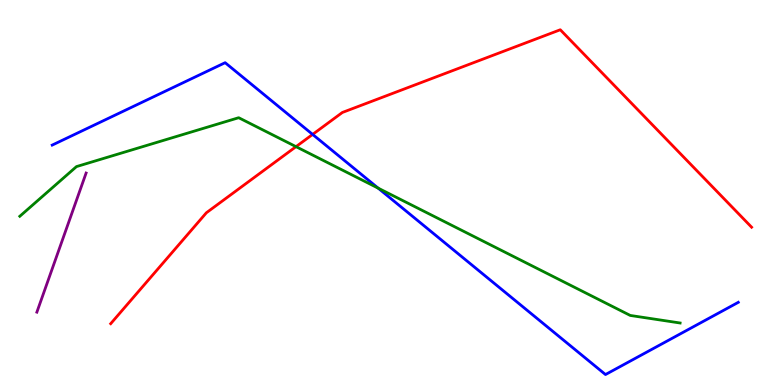[{'lines': ['blue', 'red'], 'intersections': [{'x': 4.03, 'y': 6.51}]}, {'lines': ['green', 'red'], 'intersections': [{'x': 3.82, 'y': 6.19}]}, {'lines': ['purple', 'red'], 'intersections': []}, {'lines': ['blue', 'green'], 'intersections': [{'x': 4.88, 'y': 5.11}]}, {'lines': ['blue', 'purple'], 'intersections': []}, {'lines': ['green', 'purple'], 'intersections': []}]